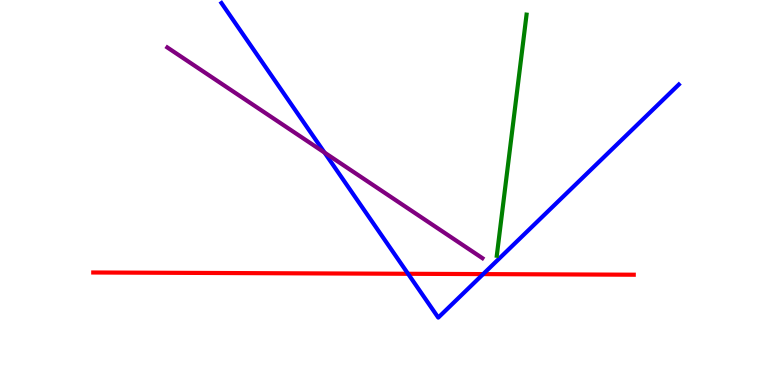[{'lines': ['blue', 'red'], 'intersections': [{'x': 5.27, 'y': 2.89}, {'x': 6.23, 'y': 2.88}]}, {'lines': ['green', 'red'], 'intersections': []}, {'lines': ['purple', 'red'], 'intersections': []}, {'lines': ['blue', 'green'], 'intersections': []}, {'lines': ['blue', 'purple'], 'intersections': [{'x': 4.19, 'y': 6.04}]}, {'lines': ['green', 'purple'], 'intersections': []}]